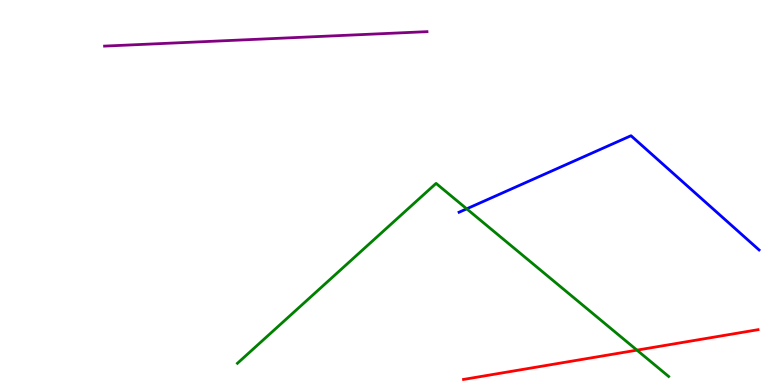[{'lines': ['blue', 'red'], 'intersections': []}, {'lines': ['green', 'red'], 'intersections': [{'x': 8.22, 'y': 0.905}]}, {'lines': ['purple', 'red'], 'intersections': []}, {'lines': ['blue', 'green'], 'intersections': [{'x': 6.02, 'y': 4.58}]}, {'lines': ['blue', 'purple'], 'intersections': []}, {'lines': ['green', 'purple'], 'intersections': []}]